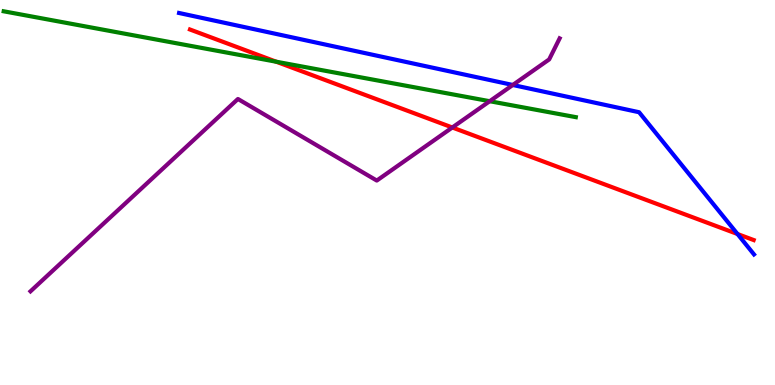[{'lines': ['blue', 'red'], 'intersections': [{'x': 9.52, 'y': 3.92}]}, {'lines': ['green', 'red'], 'intersections': [{'x': 3.56, 'y': 8.4}]}, {'lines': ['purple', 'red'], 'intersections': [{'x': 5.84, 'y': 6.69}]}, {'lines': ['blue', 'green'], 'intersections': []}, {'lines': ['blue', 'purple'], 'intersections': [{'x': 6.62, 'y': 7.79}]}, {'lines': ['green', 'purple'], 'intersections': [{'x': 6.32, 'y': 7.37}]}]